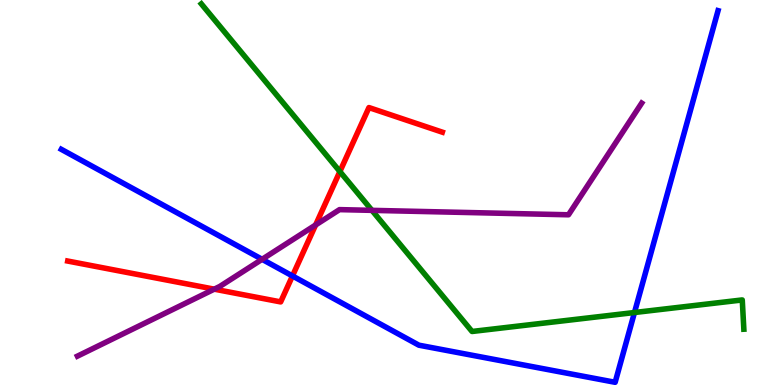[{'lines': ['blue', 'red'], 'intersections': [{'x': 3.77, 'y': 2.83}]}, {'lines': ['green', 'red'], 'intersections': [{'x': 4.39, 'y': 5.54}]}, {'lines': ['purple', 'red'], 'intersections': [{'x': 2.76, 'y': 2.49}, {'x': 4.07, 'y': 4.16}]}, {'lines': ['blue', 'green'], 'intersections': [{'x': 8.19, 'y': 1.88}]}, {'lines': ['blue', 'purple'], 'intersections': [{'x': 3.38, 'y': 3.26}]}, {'lines': ['green', 'purple'], 'intersections': [{'x': 4.8, 'y': 4.54}]}]